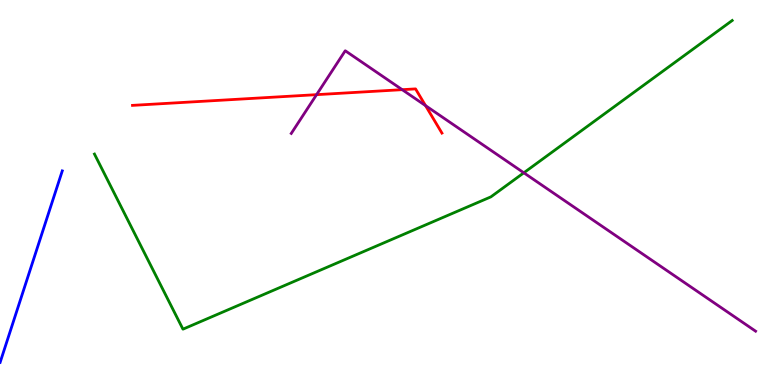[{'lines': ['blue', 'red'], 'intersections': []}, {'lines': ['green', 'red'], 'intersections': []}, {'lines': ['purple', 'red'], 'intersections': [{'x': 4.08, 'y': 7.54}, {'x': 5.19, 'y': 7.67}, {'x': 5.49, 'y': 7.26}]}, {'lines': ['blue', 'green'], 'intersections': []}, {'lines': ['blue', 'purple'], 'intersections': []}, {'lines': ['green', 'purple'], 'intersections': [{'x': 6.76, 'y': 5.51}]}]